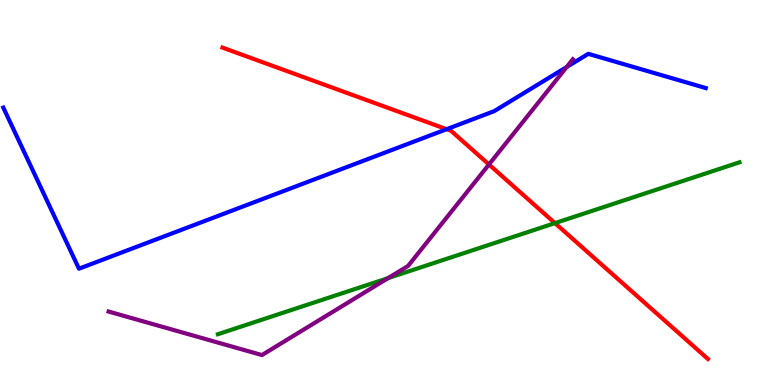[{'lines': ['blue', 'red'], 'intersections': [{'x': 5.76, 'y': 6.64}]}, {'lines': ['green', 'red'], 'intersections': [{'x': 7.16, 'y': 4.2}]}, {'lines': ['purple', 'red'], 'intersections': [{'x': 6.31, 'y': 5.73}]}, {'lines': ['blue', 'green'], 'intersections': []}, {'lines': ['blue', 'purple'], 'intersections': [{'x': 7.31, 'y': 8.26}]}, {'lines': ['green', 'purple'], 'intersections': [{'x': 5.01, 'y': 2.78}]}]